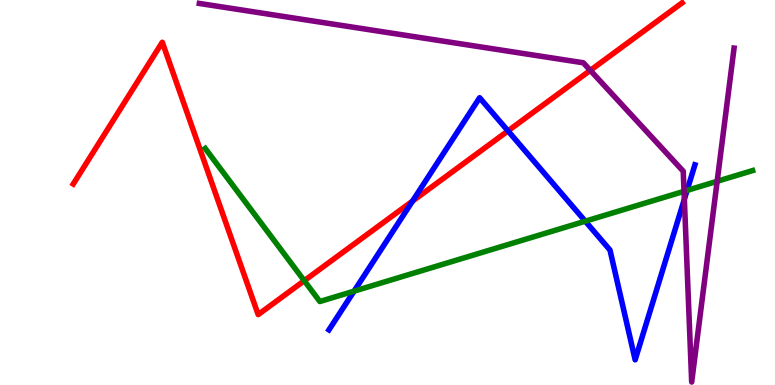[{'lines': ['blue', 'red'], 'intersections': [{'x': 5.32, 'y': 4.78}, {'x': 6.55, 'y': 6.6}]}, {'lines': ['green', 'red'], 'intersections': [{'x': 3.93, 'y': 2.71}]}, {'lines': ['purple', 'red'], 'intersections': [{'x': 7.62, 'y': 8.17}]}, {'lines': ['blue', 'green'], 'intersections': [{'x': 4.57, 'y': 2.44}, {'x': 7.55, 'y': 4.25}, {'x': 8.87, 'y': 5.05}]}, {'lines': ['blue', 'purple'], 'intersections': [{'x': 8.83, 'y': 4.82}]}, {'lines': ['green', 'purple'], 'intersections': [{'x': 8.83, 'y': 5.03}, {'x': 9.25, 'y': 5.29}]}]